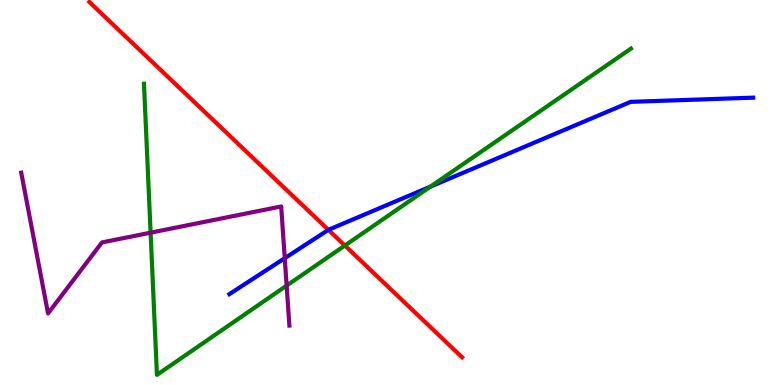[{'lines': ['blue', 'red'], 'intersections': [{'x': 4.24, 'y': 4.03}]}, {'lines': ['green', 'red'], 'intersections': [{'x': 4.45, 'y': 3.62}]}, {'lines': ['purple', 'red'], 'intersections': []}, {'lines': ['blue', 'green'], 'intersections': [{'x': 5.55, 'y': 5.15}]}, {'lines': ['blue', 'purple'], 'intersections': [{'x': 3.67, 'y': 3.29}]}, {'lines': ['green', 'purple'], 'intersections': [{'x': 1.94, 'y': 3.96}, {'x': 3.7, 'y': 2.58}]}]